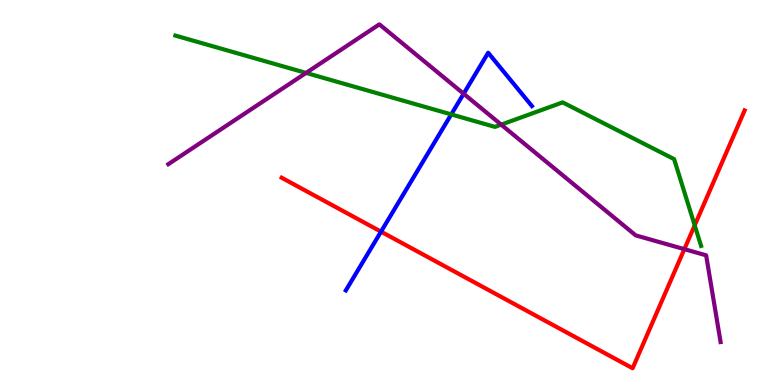[{'lines': ['blue', 'red'], 'intersections': [{'x': 4.92, 'y': 3.98}]}, {'lines': ['green', 'red'], 'intersections': [{'x': 8.96, 'y': 4.15}]}, {'lines': ['purple', 'red'], 'intersections': [{'x': 8.83, 'y': 3.53}]}, {'lines': ['blue', 'green'], 'intersections': [{'x': 5.82, 'y': 7.03}]}, {'lines': ['blue', 'purple'], 'intersections': [{'x': 5.98, 'y': 7.57}]}, {'lines': ['green', 'purple'], 'intersections': [{'x': 3.95, 'y': 8.11}, {'x': 6.47, 'y': 6.76}]}]